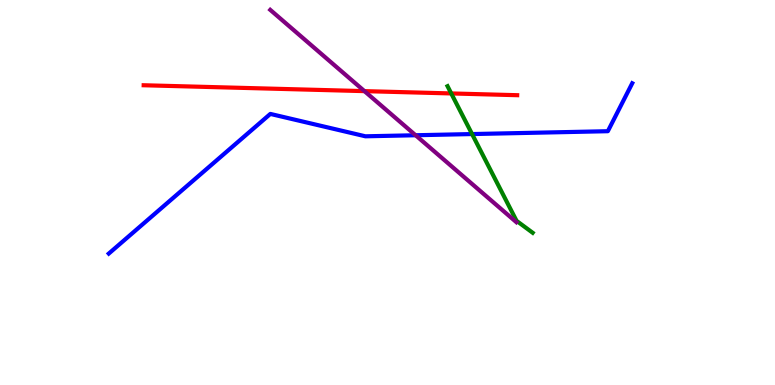[{'lines': ['blue', 'red'], 'intersections': []}, {'lines': ['green', 'red'], 'intersections': [{'x': 5.82, 'y': 7.57}]}, {'lines': ['purple', 'red'], 'intersections': [{'x': 4.7, 'y': 7.63}]}, {'lines': ['blue', 'green'], 'intersections': [{'x': 6.09, 'y': 6.52}]}, {'lines': ['blue', 'purple'], 'intersections': [{'x': 5.36, 'y': 6.49}]}, {'lines': ['green', 'purple'], 'intersections': []}]